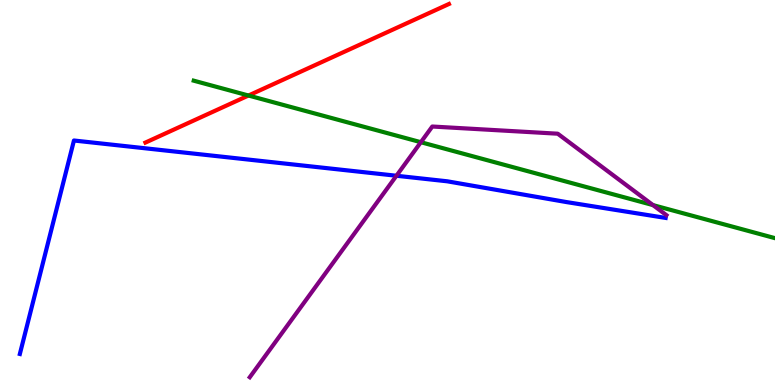[{'lines': ['blue', 'red'], 'intersections': []}, {'lines': ['green', 'red'], 'intersections': [{'x': 3.21, 'y': 7.52}]}, {'lines': ['purple', 'red'], 'intersections': []}, {'lines': ['blue', 'green'], 'intersections': []}, {'lines': ['blue', 'purple'], 'intersections': [{'x': 5.12, 'y': 5.44}]}, {'lines': ['green', 'purple'], 'intersections': [{'x': 5.43, 'y': 6.31}, {'x': 8.43, 'y': 4.67}]}]